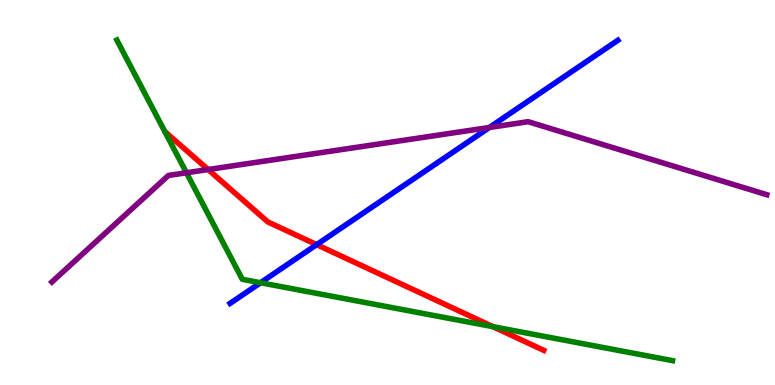[{'lines': ['blue', 'red'], 'intersections': [{'x': 4.09, 'y': 3.65}]}, {'lines': ['green', 'red'], 'intersections': [{'x': 6.36, 'y': 1.51}]}, {'lines': ['purple', 'red'], 'intersections': [{'x': 2.69, 'y': 5.6}]}, {'lines': ['blue', 'green'], 'intersections': [{'x': 3.36, 'y': 2.66}]}, {'lines': ['blue', 'purple'], 'intersections': [{'x': 6.31, 'y': 6.69}]}, {'lines': ['green', 'purple'], 'intersections': [{'x': 2.41, 'y': 5.51}]}]